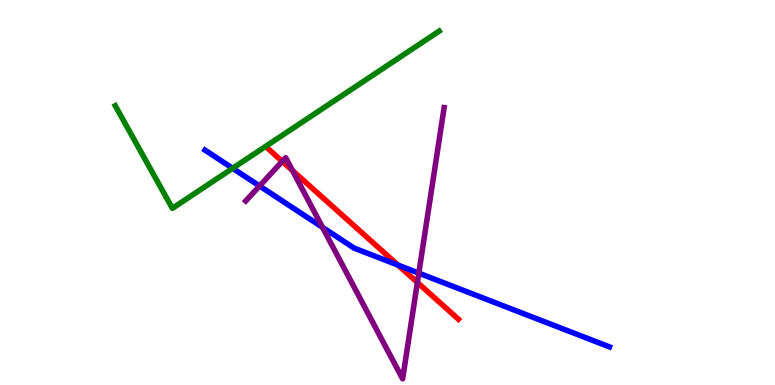[{'lines': ['blue', 'red'], 'intersections': [{'x': 5.14, 'y': 3.11}]}, {'lines': ['green', 'red'], 'intersections': []}, {'lines': ['purple', 'red'], 'intersections': [{'x': 3.64, 'y': 5.81}, {'x': 3.77, 'y': 5.57}, {'x': 5.39, 'y': 2.66}]}, {'lines': ['blue', 'green'], 'intersections': [{'x': 3.0, 'y': 5.63}]}, {'lines': ['blue', 'purple'], 'intersections': [{'x': 3.35, 'y': 5.17}, {'x': 4.16, 'y': 4.09}, {'x': 5.4, 'y': 2.91}]}, {'lines': ['green', 'purple'], 'intersections': []}]